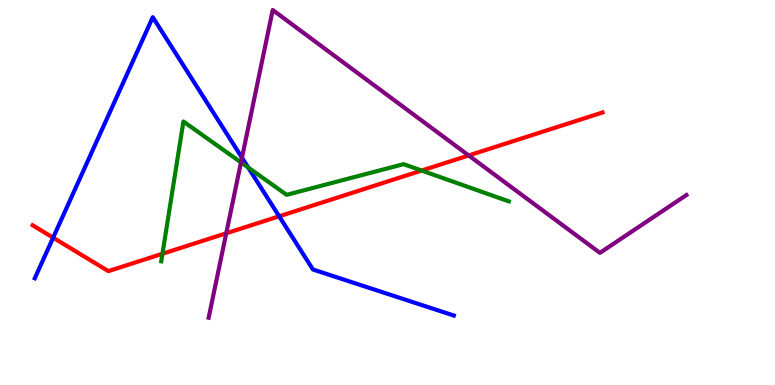[{'lines': ['blue', 'red'], 'intersections': [{'x': 0.686, 'y': 3.83}, {'x': 3.6, 'y': 4.38}]}, {'lines': ['green', 'red'], 'intersections': [{'x': 2.1, 'y': 3.41}, {'x': 5.44, 'y': 5.57}]}, {'lines': ['purple', 'red'], 'intersections': [{'x': 2.92, 'y': 3.94}, {'x': 6.05, 'y': 5.96}]}, {'lines': ['blue', 'green'], 'intersections': [{'x': 3.2, 'y': 5.65}]}, {'lines': ['blue', 'purple'], 'intersections': [{'x': 3.12, 'y': 5.9}]}, {'lines': ['green', 'purple'], 'intersections': [{'x': 3.11, 'y': 5.78}]}]